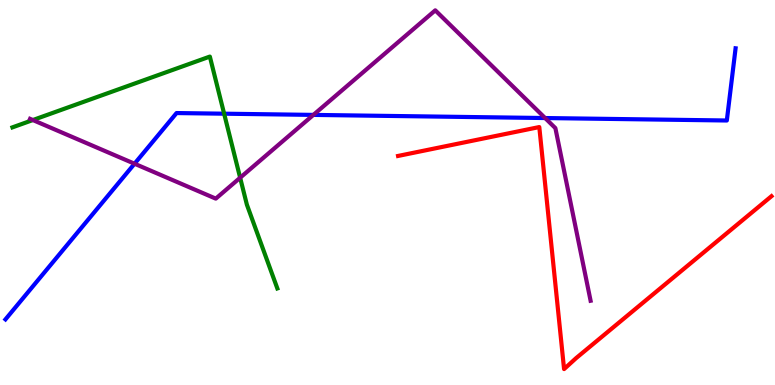[{'lines': ['blue', 'red'], 'intersections': []}, {'lines': ['green', 'red'], 'intersections': []}, {'lines': ['purple', 'red'], 'intersections': []}, {'lines': ['blue', 'green'], 'intersections': [{'x': 2.89, 'y': 7.05}]}, {'lines': ['blue', 'purple'], 'intersections': [{'x': 1.74, 'y': 5.75}, {'x': 4.04, 'y': 7.02}, {'x': 7.03, 'y': 6.93}]}, {'lines': ['green', 'purple'], 'intersections': [{'x': 0.424, 'y': 6.88}, {'x': 3.1, 'y': 5.38}]}]